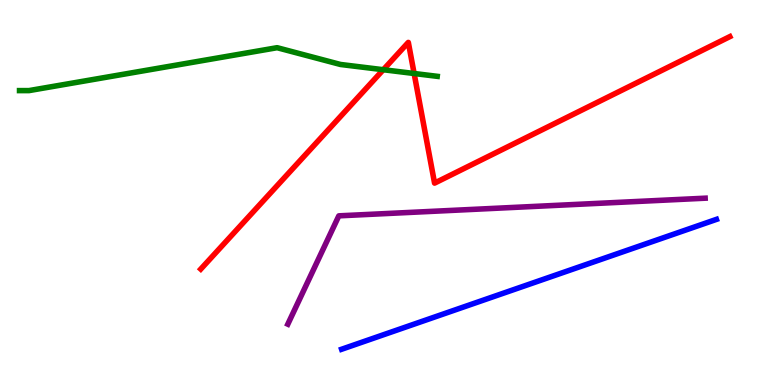[{'lines': ['blue', 'red'], 'intersections': []}, {'lines': ['green', 'red'], 'intersections': [{'x': 4.95, 'y': 8.19}, {'x': 5.34, 'y': 8.09}]}, {'lines': ['purple', 'red'], 'intersections': []}, {'lines': ['blue', 'green'], 'intersections': []}, {'lines': ['blue', 'purple'], 'intersections': []}, {'lines': ['green', 'purple'], 'intersections': []}]